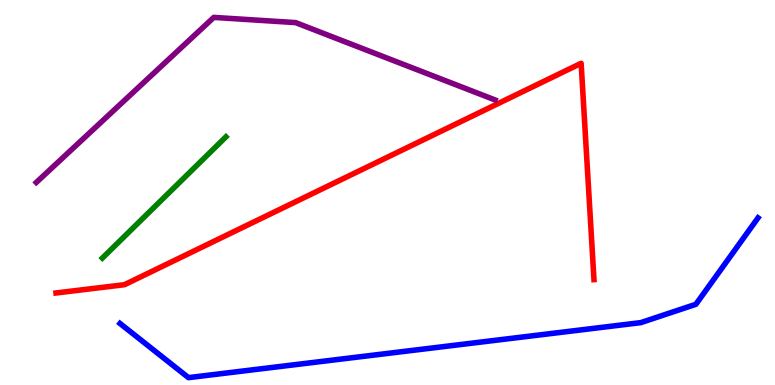[{'lines': ['blue', 'red'], 'intersections': []}, {'lines': ['green', 'red'], 'intersections': []}, {'lines': ['purple', 'red'], 'intersections': []}, {'lines': ['blue', 'green'], 'intersections': []}, {'lines': ['blue', 'purple'], 'intersections': []}, {'lines': ['green', 'purple'], 'intersections': []}]